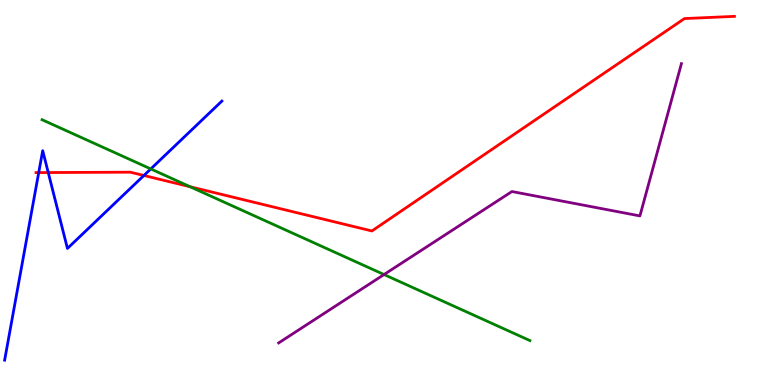[{'lines': ['blue', 'red'], 'intersections': [{'x': 0.5, 'y': 5.52}, {'x': 0.622, 'y': 5.52}, {'x': 1.86, 'y': 5.44}]}, {'lines': ['green', 'red'], 'intersections': [{'x': 2.45, 'y': 5.15}]}, {'lines': ['purple', 'red'], 'intersections': []}, {'lines': ['blue', 'green'], 'intersections': [{'x': 1.95, 'y': 5.61}]}, {'lines': ['blue', 'purple'], 'intersections': []}, {'lines': ['green', 'purple'], 'intersections': [{'x': 4.96, 'y': 2.87}]}]